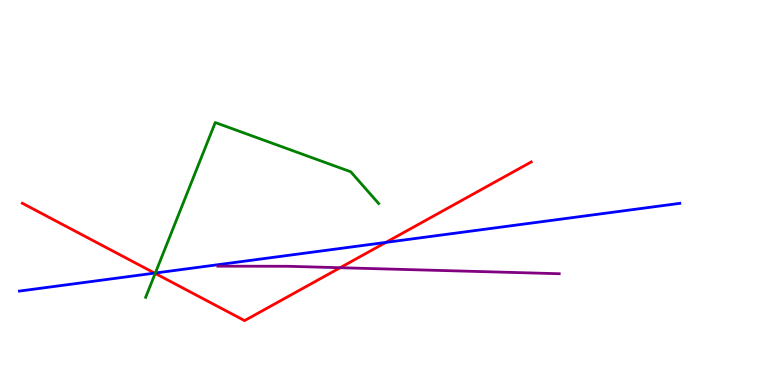[{'lines': ['blue', 'red'], 'intersections': [{'x': 2.0, 'y': 2.91}, {'x': 4.98, 'y': 3.7}]}, {'lines': ['green', 'red'], 'intersections': [{'x': 2.0, 'y': 2.9}]}, {'lines': ['purple', 'red'], 'intersections': [{'x': 4.39, 'y': 3.05}]}, {'lines': ['blue', 'green'], 'intersections': [{'x': 2.0, 'y': 2.91}]}, {'lines': ['blue', 'purple'], 'intersections': []}, {'lines': ['green', 'purple'], 'intersections': []}]